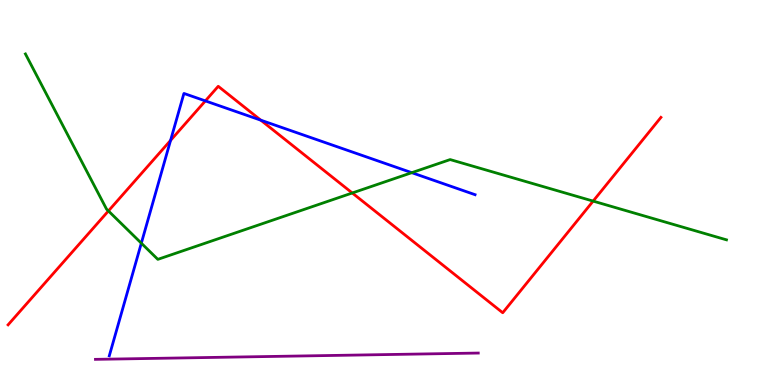[{'lines': ['blue', 'red'], 'intersections': [{'x': 2.2, 'y': 6.35}, {'x': 2.65, 'y': 7.38}, {'x': 3.37, 'y': 6.88}]}, {'lines': ['green', 'red'], 'intersections': [{'x': 1.4, 'y': 4.52}, {'x': 4.55, 'y': 4.99}, {'x': 7.65, 'y': 4.78}]}, {'lines': ['purple', 'red'], 'intersections': []}, {'lines': ['blue', 'green'], 'intersections': [{'x': 1.82, 'y': 3.68}, {'x': 5.31, 'y': 5.51}]}, {'lines': ['blue', 'purple'], 'intersections': []}, {'lines': ['green', 'purple'], 'intersections': []}]